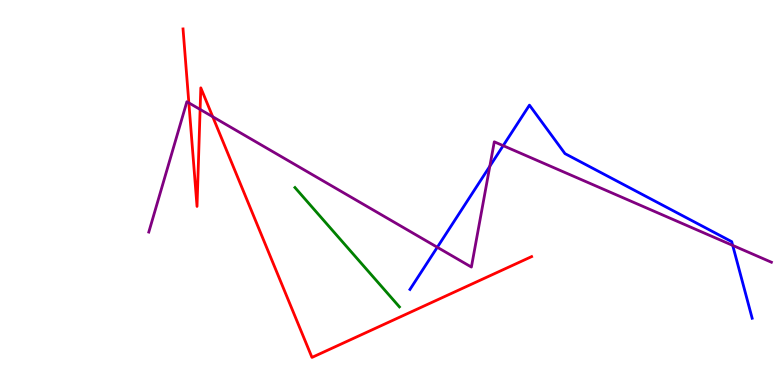[{'lines': ['blue', 'red'], 'intersections': []}, {'lines': ['green', 'red'], 'intersections': []}, {'lines': ['purple', 'red'], 'intersections': [{'x': 2.44, 'y': 7.33}, {'x': 2.58, 'y': 7.16}, {'x': 2.74, 'y': 6.97}]}, {'lines': ['blue', 'green'], 'intersections': []}, {'lines': ['blue', 'purple'], 'intersections': [{'x': 5.64, 'y': 3.58}, {'x': 6.32, 'y': 5.68}, {'x': 6.49, 'y': 6.22}, {'x': 9.45, 'y': 3.63}]}, {'lines': ['green', 'purple'], 'intersections': []}]